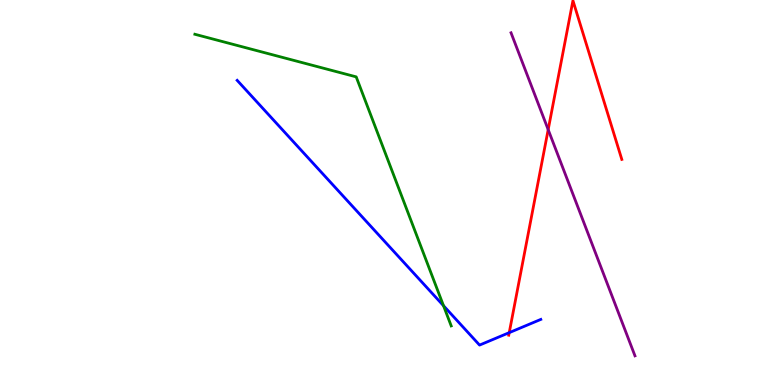[{'lines': ['blue', 'red'], 'intersections': [{'x': 6.57, 'y': 1.36}]}, {'lines': ['green', 'red'], 'intersections': []}, {'lines': ['purple', 'red'], 'intersections': [{'x': 7.07, 'y': 6.63}]}, {'lines': ['blue', 'green'], 'intersections': [{'x': 5.72, 'y': 2.06}]}, {'lines': ['blue', 'purple'], 'intersections': []}, {'lines': ['green', 'purple'], 'intersections': []}]